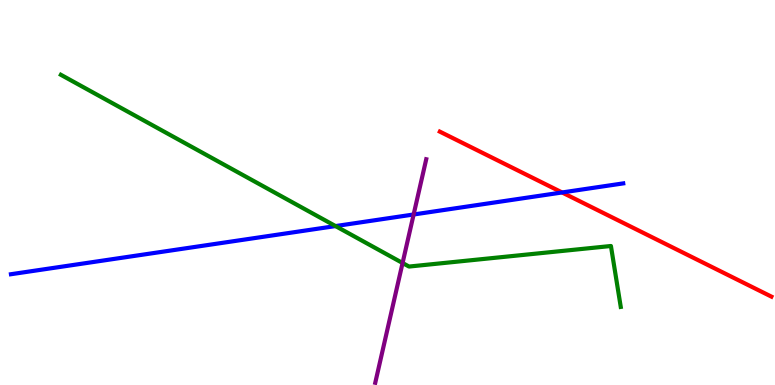[{'lines': ['blue', 'red'], 'intersections': [{'x': 7.25, 'y': 5.0}]}, {'lines': ['green', 'red'], 'intersections': []}, {'lines': ['purple', 'red'], 'intersections': []}, {'lines': ['blue', 'green'], 'intersections': [{'x': 4.33, 'y': 4.13}]}, {'lines': ['blue', 'purple'], 'intersections': [{'x': 5.34, 'y': 4.43}]}, {'lines': ['green', 'purple'], 'intersections': [{'x': 5.19, 'y': 3.17}]}]